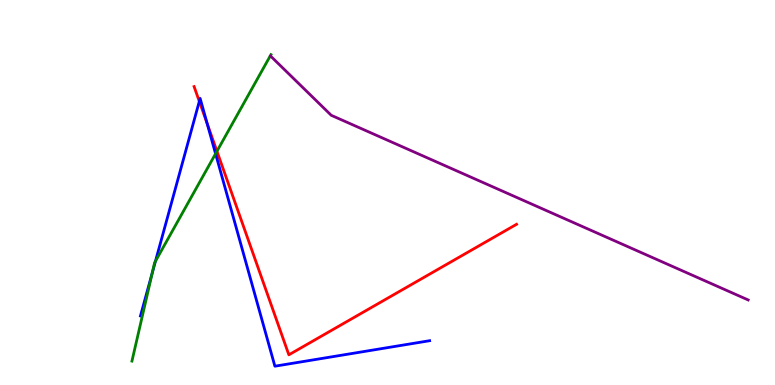[{'lines': ['blue', 'red'], 'intersections': [{'x': 2.57, 'y': 7.37}, {'x': 2.67, 'y': 6.79}]}, {'lines': ['green', 'red'], 'intersections': [{'x': 2.8, 'y': 6.07}]}, {'lines': ['purple', 'red'], 'intersections': []}, {'lines': ['blue', 'green'], 'intersections': [{'x': 1.96, 'y': 2.91}, {'x': 2.01, 'y': 3.22}, {'x': 2.78, 'y': 6.01}]}, {'lines': ['blue', 'purple'], 'intersections': []}, {'lines': ['green', 'purple'], 'intersections': []}]